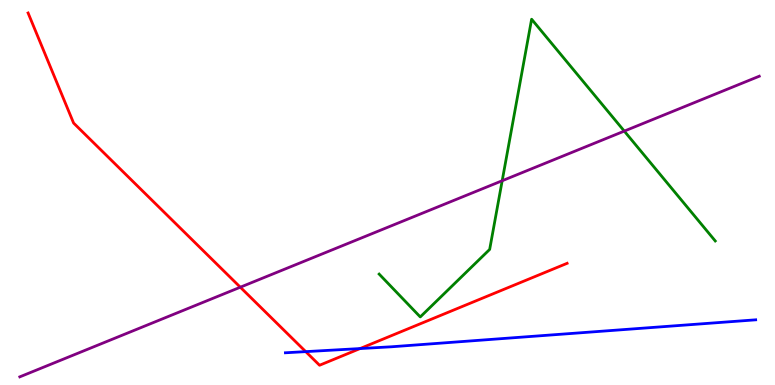[{'lines': ['blue', 'red'], 'intersections': [{'x': 3.94, 'y': 0.867}, {'x': 4.65, 'y': 0.947}]}, {'lines': ['green', 'red'], 'intersections': []}, {'lines': ['purple', 'red'], 'intersections': [{'x': 3.1, 'y': 2.54}]}, {'lines': ['blue', 'green'], 'intersections': []}, {'lines': ['blue', 'purple'], 'intersections': []}, {'lines': ['green', 'purple'], 'intersections': [{'x': 6.48, 'y': 5.31}, {'x': 8.06, 'y': 6.59}]}]